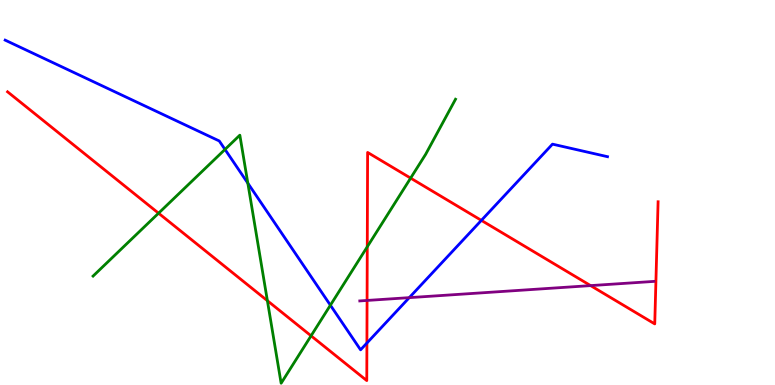[{'lines': ['blue', 'red'], 'intersections': [{'x': 4.73, 'y': 1.09}, {'x': 6.21, 'y': 4.28}]}, {'lines': ['green', 'red'], 'intersections': [{'x': 2.05, 'y': 4.46}, {'x': 3.45, 'y': 2.19}, {'x': 4.01, 'y': 1.28}, {'x': 4.74, 'y': 3.59}, {'x': 5.3, 'y': 5.37}]}, {'lines': ['purple', 'red'], 'intersections': [{'x': 4.74, 'y': 2.2}, {'x': 7.62, 'y': 2.58}]}, {'lines': ['blue', 'green'], 'intersections': [{'x': 2.9, 'y': 6.12}, {'x': 3.2, 'y': 5.24}, {'x': 4.26, 'y': 2.07}]}, {'lines': ['blue', 'purple'], 'intersections': [{'x': 5.28, 'y': 2.27}]}, {'lines': ['green', 'purple'], 'intersections': []}]